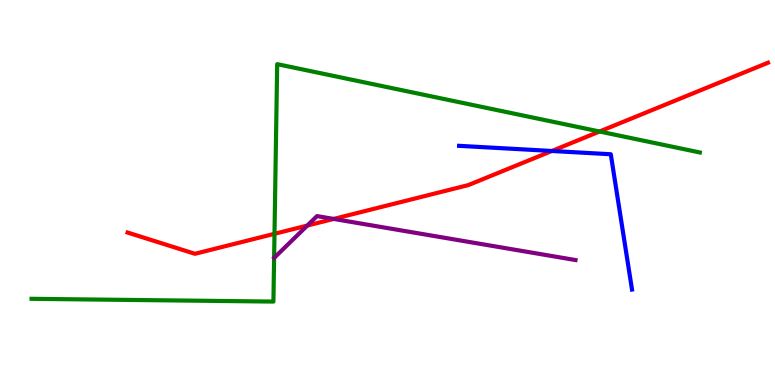[{'lines': ['blue', 'red'], 'intersections': [{'x': 7.12, 'y': 6.08}]}, {'lines': ['green', 'red'], 'intersections': [{'x': 3.54, 'y': 3.93}, {'x': 7.74, 'y': 6.58}]}, {'lines': ['purple', 'red'], 'intersections': [{'x': 3.97, 'y': 4.14}, {'x': 4.31, 'y': 4.31}]}, {'lines': ['blue', 'green'], 'intersections': []}, {'lines': ['blue', 'purple'], 'intersections': []}, {'lines': ['green', 'purple'], 'intersections': []}]